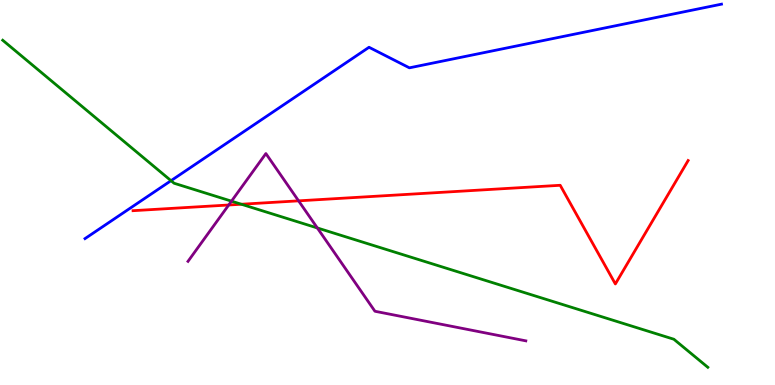[{'lines': ['blue', 'red'], 'intersections': []}, {'lines': ['green', 'red'], 'intersections': [{'x': 3.11, 'y': 4.69}]}, {'lines': ['purple', 'red'], 'intersections': [{'x': 2.95, 'y': 4.68}, {'x': 3.85, 'y': 4.78}]}, {'lines': ['blue', 'green'], 'intersections': [{'x': 2.21, 'y': 5.31}]}, {'lines': ['blue', 'purple'], 'intersections': []}, {'lines': ['green', 'purple'], 'intersections': [{'x': 2.99, 'y': 4.78}, {'x': 4.09, 'y': 4.08}]}]